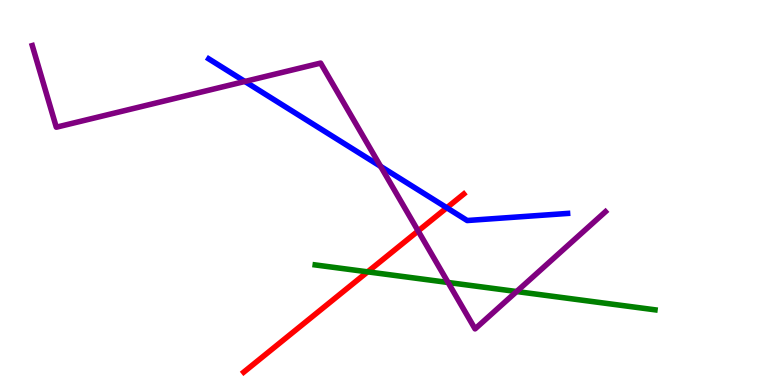[{'lines': ['blue', 'red'], 'intersections': [{'x': 5.77, 'y': 4.6}]}, {'lines': ['green', 'red'], 'intersections': [{'x': 4.74, 'y': 2.94}]}, {'lines': ['purple', 'red'], 'intersections': [{'x': 5.4, 'y': 4.0}]}, {'lines': ['blue', 'green'], 'intersections': []}, {'lines': ['blue', 'purple'], 'intersections': [{'x': 3.16, 'y': 7.88}, {'x': 4.91, 'y': 5.68}]}, {'lines': ['green', 'purple'], 'intersections': [{'x': 5.78, 'y': 2.66}, {'x': 6.67, 'y': 2.43}]}]